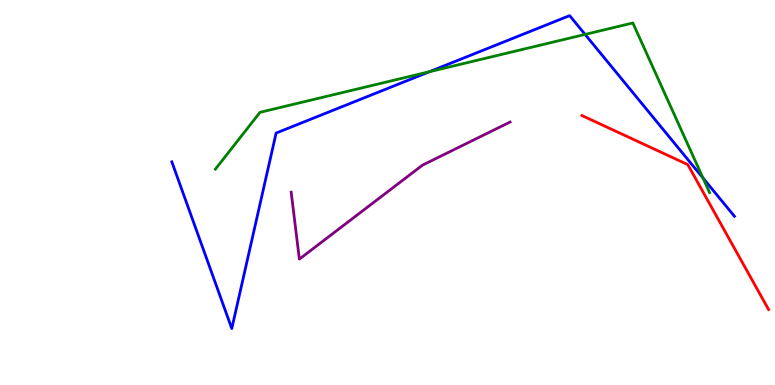[{'lines': ['blue', 'red'], 'intersections': []}, {'lines': ['green', 'red'], 'intersections': []}, {'lines': ['purple', 'red'], 'intersections': []}, {'lines': ['blue', 'green'], 'intersections': [{'x': 5.54, 'y': 8.14}, {'x': 7.55, 'y': 9.11}, {'x': 9.07, 'y': 5.38}]}, {'lines': ['blue', 'purple'], 'intersections': []}, {'lines': ['green', 'purple'], 'intersections': []}]